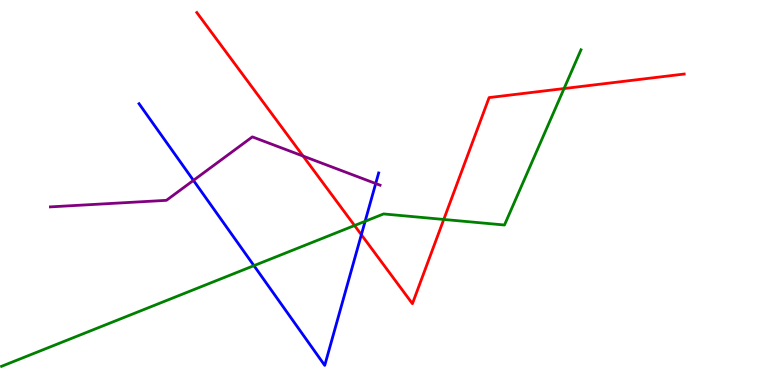[{'lines': ['blue', 'red'], 'intersections': [{'x': 4.66, 'y': 3.9}]}, {'lines': ['green', 'red'], 'intersections': [{'x': 4.57, 'y': 4.14}, {'x': 5.73, 'y': 4.3}, {'x': 7.28, 'y': 7.7}]}, {'lines': ['purple', 'red'], 'intersections': [{'x': 3.91, 'y': 5.95}]}, {'lines': ['blue', 'green'], 'intersections': [{'x': 3.28, 'y': 3.1}, {'x': 4.71, 'y': 4.25}]}, {'lines': ['blue', 'purple'], 'intersections': [{'x': 2.5, 'y': 5.31}, {'x': 4.85, 'y': 5.23}]}, {'lines': ['green', 'purple'], 'intersections': []}]